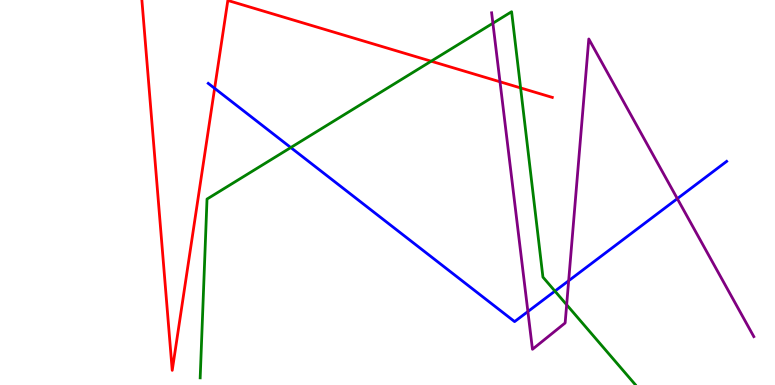[{'lines': ['blue', 'red'], 'intersections': [{'x': 2.77, 'y': 7.71}]}, {'lines': ['green', 'red'], 'intersections': [{'x': 5.56, 'y': 8.41}, {'x': 6.72, 'y': 7.72}]}, {'lines': ['purple', 'red'], 'intersections': [{'x': 6.45, 'y': 7.88}]}, {'lines': ['blue', 'green'], 'intersections': [{'x': 3.75, 'y': 6.17}, {'x': 7.16, 'y': 2.44}]}, {'lines': ['blue', 'purple'], 'intersections': [{'x': 6.81, 'y': 1.91}, {'x': 7.34, 'y': 2.71}, {'x': 8.74, 'y': 4.84}]}, {'lines': ['green', 'purple'], 'intersections': [{'x': 6.36, 'y': 9.4}, {'x': 7.31, 'y': 2.08}]}]